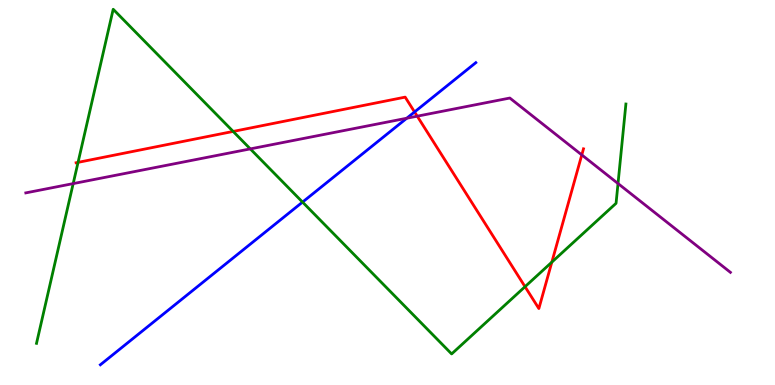[{'lines': ['blue', 'red'], 'intersections': [{'x': 5.35, 'y': 7.09}]}, {'lines': ['green', 'red'], 'intersections': [{'x': 1.01, 'y': 5.78}, {'x': 3.01, 'y': 6.59}, {'x': 6.77, 'y': 2.55}, {'x': 7.12, 'y': 3.19}]}, {'lines': ['purple', 'red'], 'intersections': [{'x': 5.38, 'y': 6.98}, {'x': 7.51, 'y': 5.98}]}, {'lines': ['blue', 'green'], 'intersections': [{'x': 3.9, 'y': 4.75}]}, {'lines': ['blue', 'purple'], 'intersections': [{'x': 5.25, 'y': 6.93}]}, {'lines': ['green', 'purple'], 'intersections': [{'x': 0.944, 'y': 5.23}, {'x': 3.23, 'y': 6.13}, {'x': 7.97, 'y': 5.23}]}]